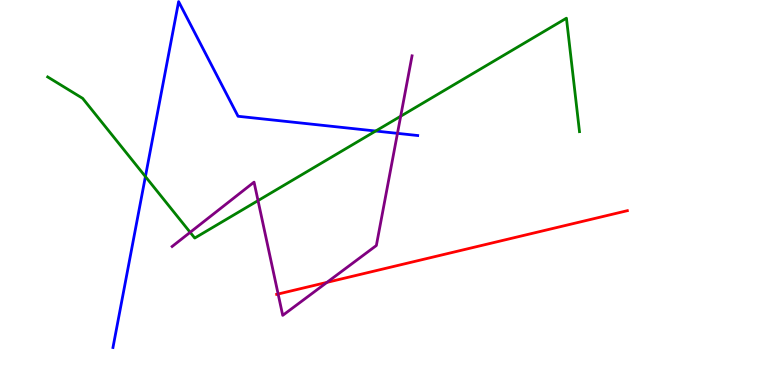[{'lines': ['blue', 'red'], 'intersections': []}, {'lines': ['green', 'red'], 'intersections': []}, {'lines': ['purple', 'red'], 'intersections': [{'x': 3.59, 'y': 2.36}, {'x': 4.22, 'y': 2.67}]}, {'lines': ['blue', 'green'], 'intersections': [{'x': 1.88, 'y': 5.41}, {'x': 4.85, 'y': 6.6}]}, {'lines': ['blue', 'purple'], 'intersections': [{'x': 5.13, 'y': 6.54}]}, {'lines': ['green', 'purple'], 'intersections': [{'x': 2.45, 'y': 3.97}, {'x': 3.33, 'y': 4.79}, {'x': 5.17, 'y': 6.98}]}]